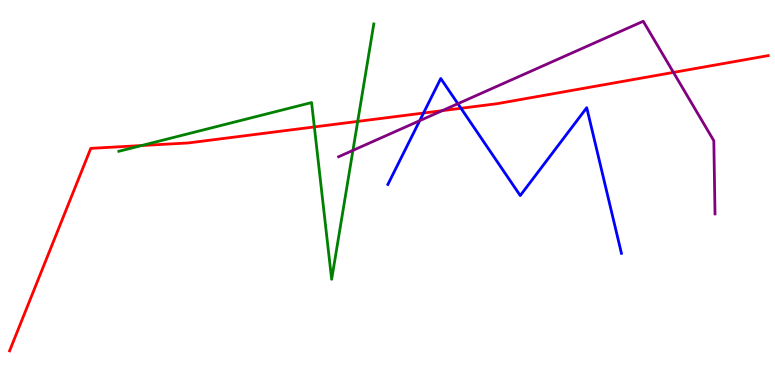[{'lines': ['blue', 'red'], 'intersections': [{'x': 5.46, 'y': 7.06}, {'x': 5.95, 'y': 7.19}]}, {'lines': ['green', 'red'], 'intersections': [{'x': 1.83, 'y': 6.22}, {'x': 4.06, 'y': 6.7}, {'x': 4.62, 'y': 6.85}]}, {'lines': ['purple', 'red'], 'intersections': [{'x': 5.71, 'y': 7.13}, {'x': 8.69, 'y': 8.12}]}, {'lines': ['blue', 'green'], 'intersections': []}, {'lines': ['blue', 'purple'], 'intersections': [{'x': 5.42, 'y': 6.87}, {'x': 5.91, 'y': 7.31}]}, {'lines': ['green', 'purple'], 'intersections': [{'x': 4.55, 'y': 6.09}]}]